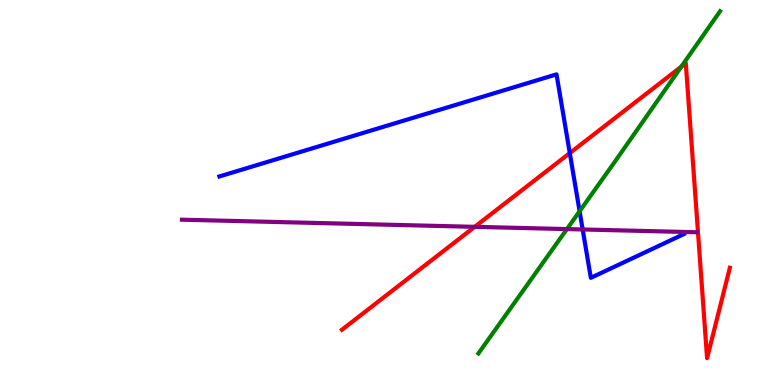[{'lines': ['blue', 'red'], 'intersections': [{'x': 7.35, 'y': 6.02}]}, {'lines': ['green', 'red'], 'intersections': [{'x': 8.79, 'y': 8.27}]}, {'lines': ['purple', 'red'], 'intersections': [{'x': 6.13, 'y': 4.11}]}, {'lines': ['blue', 'green'], 'intersections': [{'x': 7.48, 'y': 4.51}]}, {'lines': ['blue', 'purple'], 'intersections': [{'x': 7.52, 'y': 4.04}]}, {'lines': ['green', 'purple'], 'intersections': [{'x': 7.32, 'y': 4.05}]}]